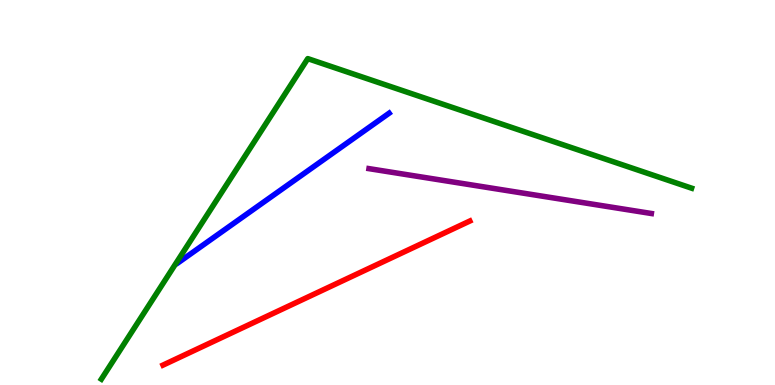[{'lines': ['blue', 'red'], 'intersections': []}, {'lines': ['green', 'red'], 'intersections': []}, {'lines': ['purple', 'red'], 'intersections': []}, {'lines': ['blue', 'green'], 'intersections': []}, {'lines': ['blue', 'purple'], 'intersections': []}, {'lines': ['green', 'purple'], 'intersections': []}]